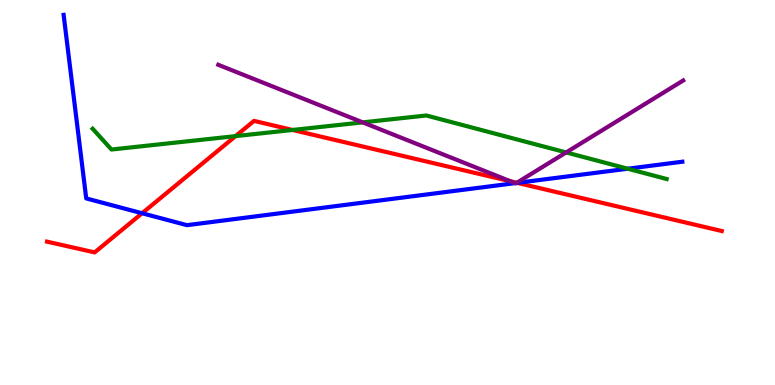[{'lines': ['blue', 'red'], 'intersections': [{'x': 1.83, 'y': 4.46}, {'x': 6.67, 'y': 5.25}]}, {'lines': ['green', 'red'], 'intersections': [{'x': 3.04, 'y': 6.46}, {'x': 3.77, 'y': 6.62}]}, {'lines': ['purple', 'red'], 'intersections': [{'x': 6.59, 'y': 5.29}, {'x': 6.67, 'y': 5.25}]}, {'lines': ['blue', 'green'], 'intersections': [{'x': 8.1, 'y': 5.62}]}, {'lines': ['blue', 'purple'], 'intersections': [{'x': 6.65, 'y': 5.24}, {'x': 6.66, 'y': 5.25}]}, {'lines': ['green', 'purple'], 'intersections': [{'x': 4.68, 'y': 6.82}, {'x': 7.31, 'y': 6.04}]}]